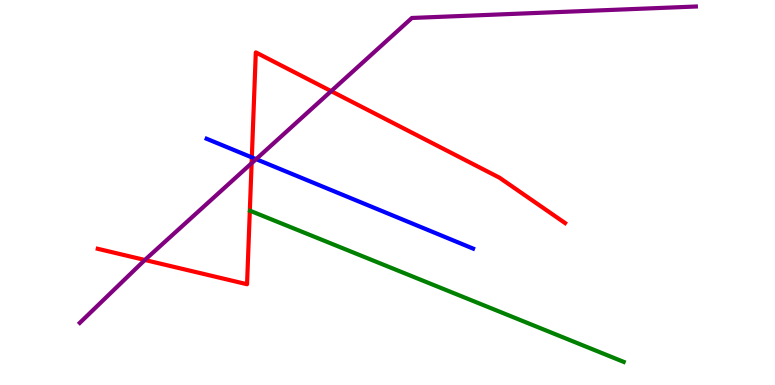[{'lines': ['blue', 'red'], 'intersections': [{'x': 3.25, 'y': 5.91}]}, {'lines': ['green', 'red'], 'intersections': []}, {'lines': ['purple', 'red'], 'intersections': [{'x': 1.87, 'y': 3.25}, {'x': 3.25, 'y': 5.76}, {'x': 4.27, 'y': 7.63}]}, {'lines': ['blue', 'green'], 'intersections': []}, {'lines': ['blue', 'purple'], 'intersections': [{'x': 3.3, 'y': 5.87}]}, {'lines': ['green', 'purple'], 'intersections': []}]